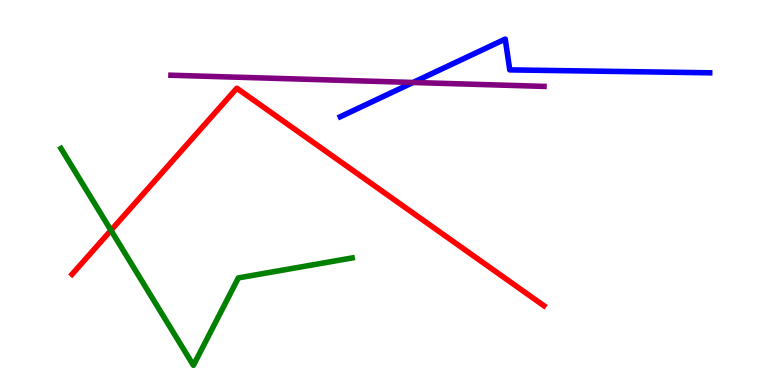[{'lines': ['blue', 'red'], 'intersections': []}, {'lines': ['green', 'red'], 'intersections': [{'x': 1.43, 'y': 4.02}]}, {'lines': ['purple', 'red'], 'intersections': []}, {'lines': ['blue', 'green'], 'intersections': []}, {'lines': ['blue', 'purple'], 'intersections': [{'x': 5.33, 'y': 7.86}]}, {'lines': ['green', 'purple'], 'intersections': []}]